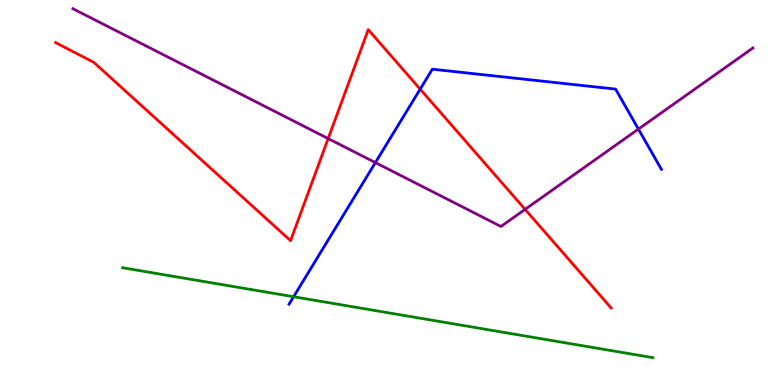[{'lines': ['blue', 'red'], 'intersections': [{'x': 5.42, 'y': 7.68}]}, {'lines': ['green', 'red'], 'intersections': []}, {'lines': ['purple', 'red'], 'intersections': [{'x': 4.23, 'y': 6.4}, {'x': 6.78, 'y': 4.56}]}, {'lines': ['blue', 'green'], 'intersections': [{'x': 3.79, 'y': 2.29}]}, {'lines': ['blue', 'purple'], 'intersections': [{'x': 4.84, 'y': 5.78}, {'x': 8.24, 'y': 6.65}]}, {'lines': ['green', 'purple'], 'intersections': []}]